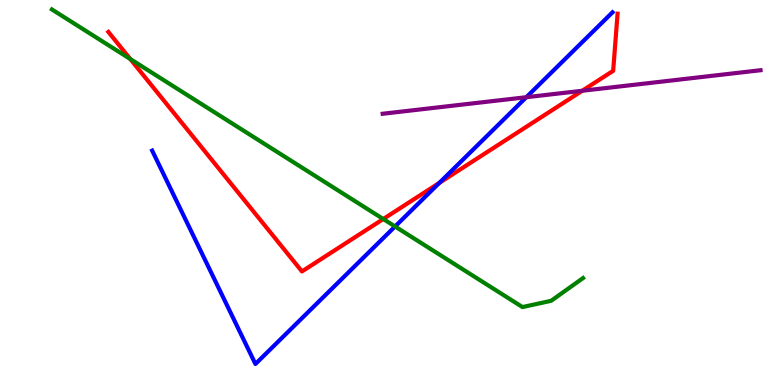[{'lines': ['blue', 'red'], 'intersections': [{'x': 5.67, 'y': 5.25}]}, {'lines': ['green', 'red'], 'intersections': [{'x': 1.68, 'y': 8.47}, {'x': 4.95, 'y': 4.31}]}, {'lines': ['purple', 'red'], 'intersections': [{'x': 7.51, 'y': 7.64}]}, {'lines': ['blue', 'green'], 'intersections': [{'x': 5.1, 'y': 4.12}]}, {'lines': ['blue', 'purple'], 'intersections': [{'x': 6.79, 'y': 7.47}]}, {'lines': ['green', 'purple'], 'intersections': []}]